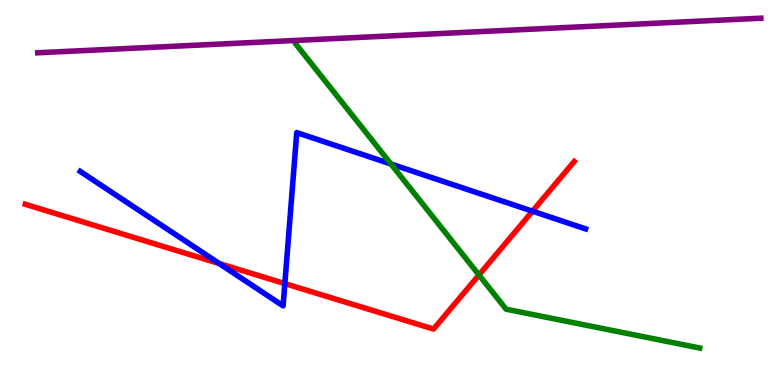[{'lines': ['blue', 'red'], 'intersections': [{'x': 2.83, 'y': 3.15}, {'x': 3.68, 'y': 2.63}, {'x': 6.87, 'y': 4.51}]}, {'lines': ['green', 'red'], 'intersections': [{'x': 6.18, 'y': 2.86}]}, {'lines': ['purple', 'red'], 'intersections': []}, {'lines': ['blue', 'green'], 'intersections': [{'x': 5.04, 'y': 5.74}]}, {'lines': ['blue', 'purple'], 'intersections': []}, {'lines': ['green', 'purple'], 'intersections': []}]